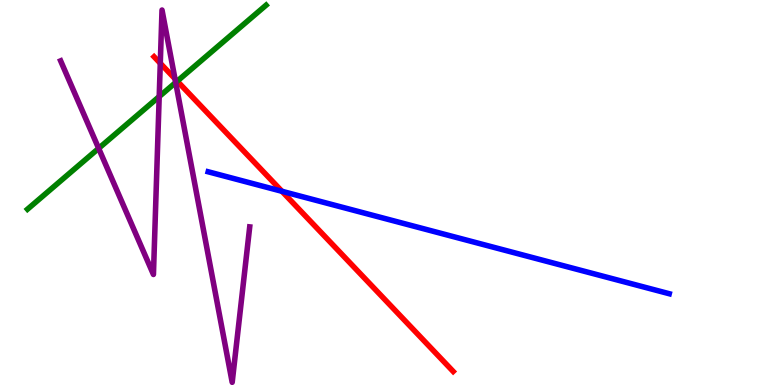[{'lines': ['blue', 'red'], 'intersections': [{'x': 3.64, 'y': 5.03}]}, {'lines': ['green', 'red'], 'intersections': [{'x': 2.29, 'y': 7.89}]}, {'lines': ['purple', 'red'], 'intersections': [{'x': 2.07, 'y': 8.36}, {'x': 2.26, 'y': 7.95}]}, {'lines': ['blue', 'green'], 'intersections': []}, {'lines': ['blue', 'purple'], 'intersections': []}, {'lines': ['green', 'purple'], 'intersections': [{'x': 1.27, 'y': 6.15}, {'x': 2.05, 'y': 7.49}, {'x': 2.27, 'y': 7.86}]}]